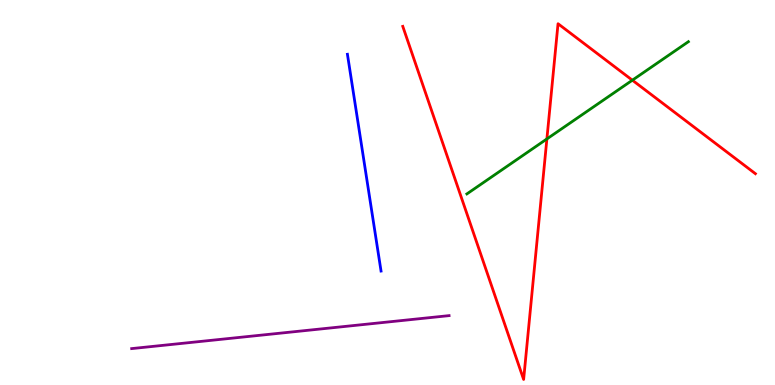[{'lines': ['blue', 'red'], 'intersections': []}, {'lines': ['green', 'red'], 'intersections': [{'x': 7.06, 'y': 6.39}, {'x': 8.16, 'y': 7.92}]}, {'lines': ['purple', 'red'], 'intersections': []}, {'lines': ['blue', 'green'], 'intersections': []}, {'lines': ['blue', 'purple'], 'intersections': []}, {'lines': ['green', 'purple'], 'intersections': []}]